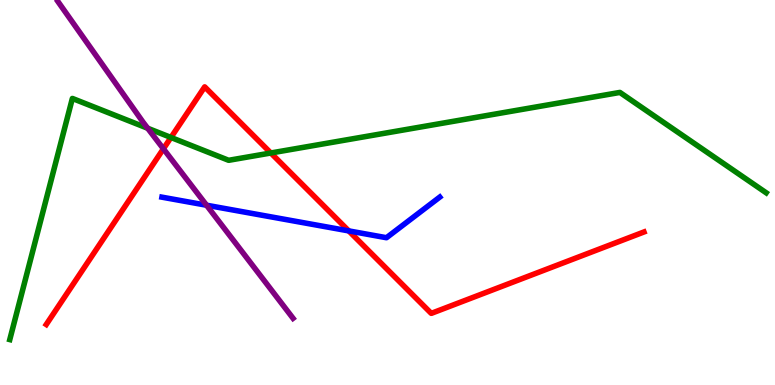[{'lines': ['blue', 'red'], 'intersections': [{'x': 4.5, 'y': 4.0}]}, {'lines': ['green', 'red'], 'intersections': [{'x': 2.21, 'y': 6.43}, {'x': 3.49, 'y': 6.03}]}, {'lines': ['purple', 'red'], 'intersections': [{'x': 2.11, 'y': 6.13}]}, {'lines': ['blue', 'green'], 'intersections': []}, {'lines': ['blue', 'purple'], 'intersections': [{'x': 2.67, 'y': 4.67}]}, {'lines': ['green', 'purple'], 'intersections': [{'x': 1.91, 'y': 6.67}]}]